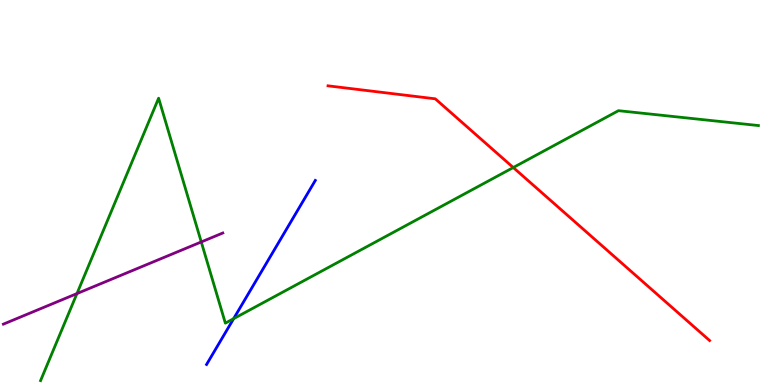[{'lines': ['blue', 'red'], 'intersections': []}, {'lines': ['green', 'red'], 'intersections': [{'x': 6.62, 'y': 5.65}]}, {'lines': ['purple', 'red'], 'intersections': []}, {'lines': ['blue', 'green'], 'intersections': [{'x': 3.01, 'y': 1.72}]}, {'lines': ['blue', 'purple'], 'intersections': []}, {'lines': ['green', 'purple'], 'intersections': [{'x': 0.993, 'y': 2.37}, {'x': 2.6, 'y': 3.72}]}]